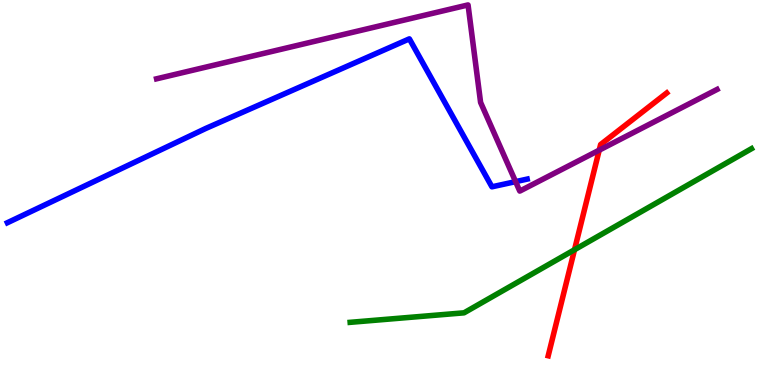[{'lines': ['blue', 'red'], 'intersections': []}, {'lines': ['green', 'red'], 'intersections': [{'x': 7.41, 'y': 3.51}]}, {'lines': ['purple', 'red'], 'intersections': [{'x': 7.73, 'y': 6.1}]}, {'lines': ['blue', 'green'], 'intersections': []}, {'lines': ['blue', 'purple'], 'intersections': [{'x': 6.65, 'y': 5.28}]}, {'lines': ['green', 'purple'], 'intersections': []}]